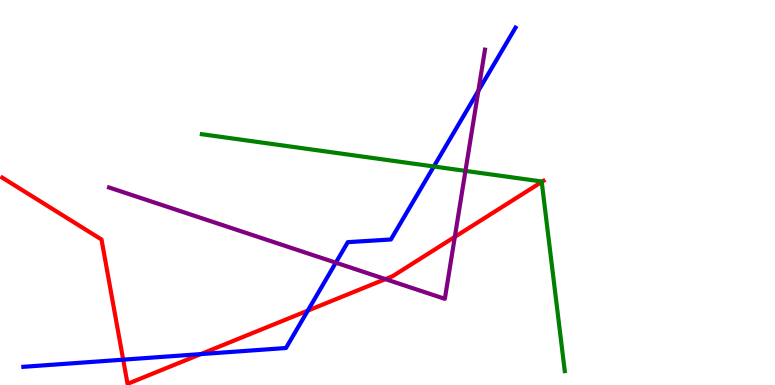[{'lines': ['blue', 'red'], 'intersections': [{'x': 1.59, 'y': 0.658}, {'x': 2.59, 'y': 0.802}, {'x': 3.97, 'y': 1.93}]}, {'lines': ['green', 'red'], 'intersections': [{'x': 6.99, 'y': 5.27}]}, {'lines': ['purple', 'red'], 'intersections': [{'x': 4.97, 'y': 2.75}, {'x': 5.87, 'y': 3.85}]}, {'lines': ['blue', 'green'], 'intersections': [{'x': 5.6, 'y': 5.68}]}, {'lines': ['blue', 'purple'], 'intersections': [{'x': 4.33, 'y': 3.18}, {'x': 6.17, 'y': 7.64}]}, {'lines': ['green', 'purple'], 'intersections': [{'x': 6.01, 'y': 5.56}]}]